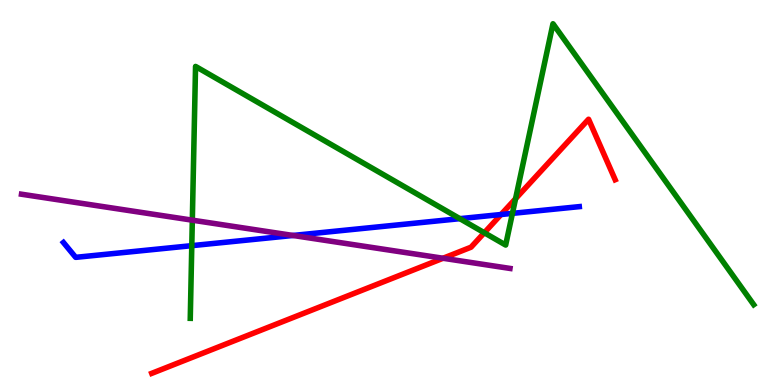[{'lines': ['blue', 'red'], 'intersections': [{'x': 6.47, 'y': 4.43}]}, {'lines': ['green', 'red'], 'intersections': [{'x': 6.25, 'y': 3.95}, {'x': 6.65, 'y': 4.84}]}, {'lines': ['purple', 'red'], 'intersections': [{'x': 5.72, 'y': 3.29}]}, {'lines': ['blue', 'green'], 'intersections': [{'x': 2.47, 'y': 3.62}, {'x': 5.93, 'y': 4.32}, {'x': 6.61, 'y': 4.46}]}, {'lines': ['blue', 'purple'], 'intersections': [{'x': 3.78, 'y': 3.88}]}, {'lines': ['green', 'purple'], 'intersections': [{'x': 2.48, 'y': 4.28}]}]